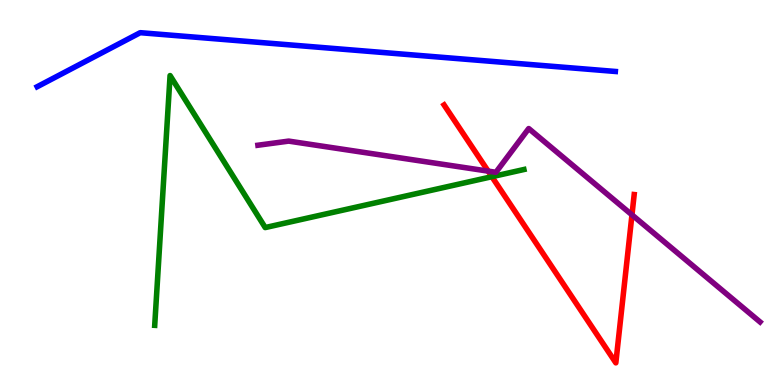[{'lines': ['blue', 'red'], 'intersections': []}, {'lines': ['green', 'red'], 'intersections': [{'x': 6.35, 'y': 5.41}]}, {'lines': ['purple', 'red'], 'intersections': [{'x': 6.3, 'y': 5.56}, {'x': 8.15, 'y': 4.42}]}, {'lines': ['blue', 'green'], 'intersections': []}, {'lines': ['blue', 'purple'], 'intersections': []}, {'lines': ['green', 'purple'], 'intersections': []}]